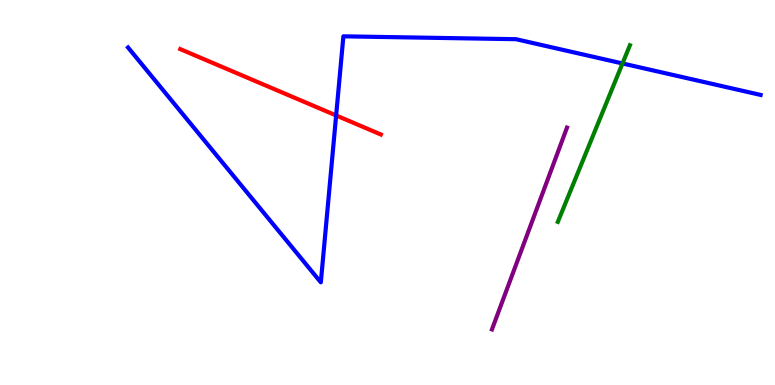[{'lines': ['blue', 'red'], 'intersections': [{'x': 4.34, 'y': 7.0}]}, {'lines': ['green', 'red'], 'intersections': []}, {'lines': ['purple', 'red'], 'intersections': []}, {'lines': ['blue', 'green'], 'intersections': [{'x': 8.03, 'y': 8.35}]}, {'lines': ['blue', 'purple'], 'intersections': []}, {'lines': ['green', 'purple'], 'intersections': []}]